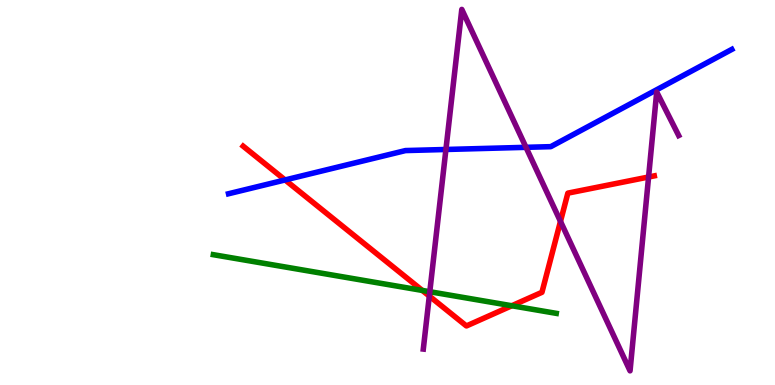[{'lines': ['blue', 'red'], 'intersections': [{'x': 3.68, 'y': 5.33}]}, {'lines': ['green', 'red'], 'intersections': [{'x': 5.45, 'y': 2.46}, {'x': 6.6, 'y': 2.06}]}, {'lines': ['purple', 'red'], 'intersections': [{'x': 5.54, 'y': 2.31}, {'x': 7.23, 'y': 4.25}, {'x': 8.37, 'y': 5.4}]}, {'lines': ['blue', 'green'], 'intersections': []}, {'lines': ['blue', 'purple'], 'intersections': [{'x': 5.75, 'y': 6.12}, {'x': 6.79, 'y': 6.17}]}, {'lines': ['green', 'purple'], 'intersections': [{'x': 5.55, 'y': 2.42}]}]